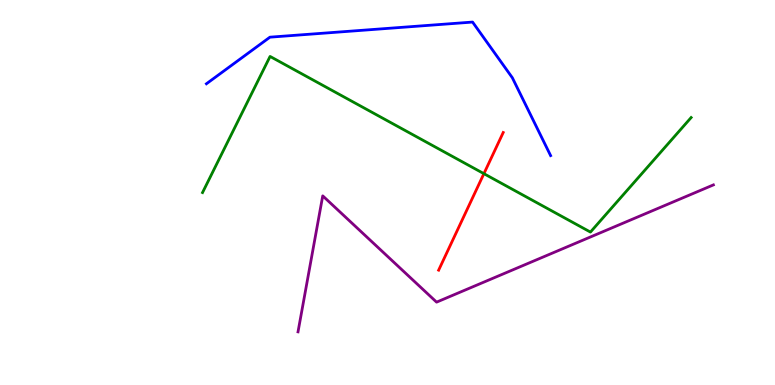[{'lines': ['blue', 'red'], 'intersections': []}, {'lines': ['green', 'red'], 'intersections': [{'x': 6.24, 'y': 5.49}]}, {'lines': ['purple', 'red'], 'intersections': []}, {'lines': ['blue', 'green'], 'intersections': []}, {'lines': ['blue', 'purple'], 'intersections': []}, {'lines': ['green', 'purple'], 'intersections': []}]